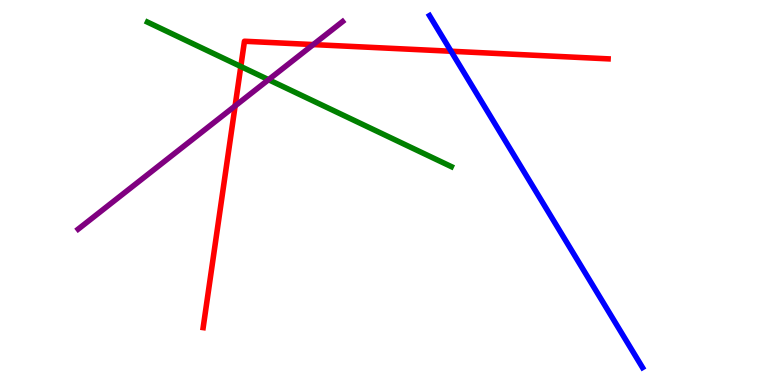[{'lines': ['blue', 'red'], 'intersections': [{'x': 5.82, 'y': 8.67}]}, {'lines': ['green', 'red'], 'intersections': [{'x': 3.11, 'y': 8.27}]}, {'lines': ['purple', 'red'], 'intersections': [{'x': 3.03, 'y': 7.25}, {'x': 4.04, 'y': 8.84}]}, {'lines': ['blue', 'green'], 'intersections': []}, {'lines': ['blue', 'purple'], 'intersections': []}, {'lines': ['green', 'purple'], 'intersections': [{'x': 3.47, 'y': 7.93}]}]